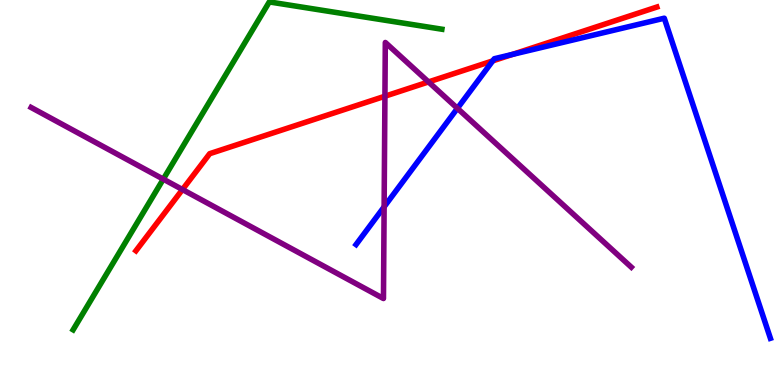[{'lines': ['blue', 'red'], 'intersections': [{'x': 6.36, 'y': 8.42}, {'x': 6.61, 'y': 8.59}]}, {'lines': ['green', 'red'], 'intersections': []}, {'lines': ['purple', 'red'], 'intersections': [{'x': 2.35, 'y': 5.08}, {'x': 4.97, 'y': 7.5}, {'x': 5.53, 'y': 7.87}]}, {'lines': ['blue', 'green'], 'intersections': []}, {'lines': ['blue', 'purple'], 'intersections': [{'x': 4.96, 'y': 4.63}, {'x': 5.9, 'y': 7.19}]}, {'lines': ['green', 'purple'], 'intersections': [{'x': 2.11, 'y': 5.35}]}]